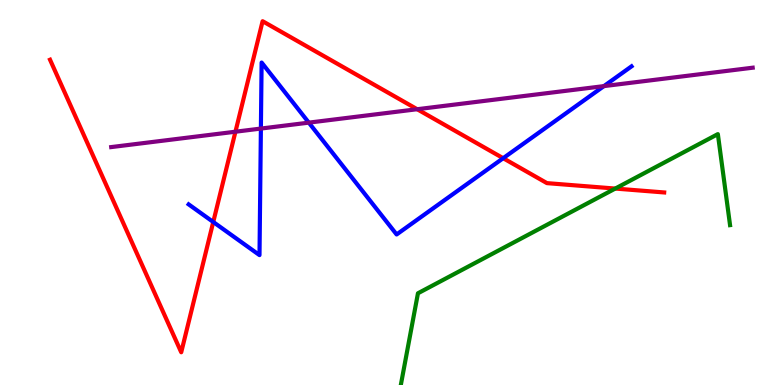[{'lines': ['blue', 'red'], 'intersections': [{'x': 2.75, 'y': 4.23}, {'x': 6.49, 'y': 5.89}]}, {'lines': ['green', 'red'], 'intersections': [{'x': 7.94, 'y': 5.1}]}, {'lines': ['purple', 'red'], 'intersections': [{'x': 3.04, 'y': 6.58}, {'x': 5.38, 'y': 7.16}]}, {'lines': ['blue', 'green'], 'intersections': []}, {'lines': ['blue', 'purple'], 'intersections': [{'x': 3.37, 'y': 6.66}, {'x': 3.98, 'y': 6.81}, {'x': 7.79, 'y': 7.76}]}, {'lines': ['green', 'purple'], 'intersections': []}]